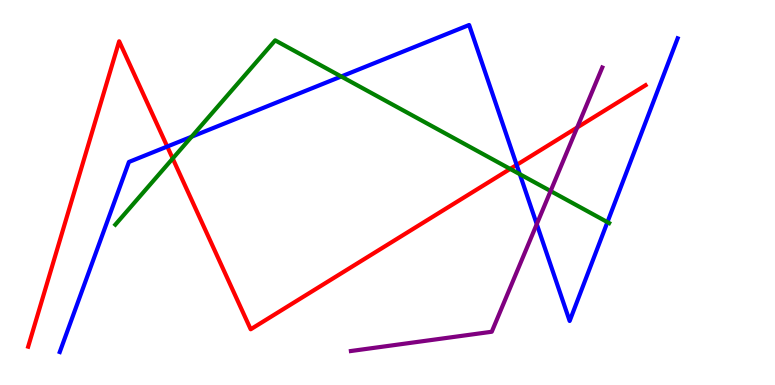[{'lines': ['blue', 'red'], 'intersections': [{'x': 2.16, 'y': 6.19}, {'x': 6.67, 'y': 5.72}]}, {'lines': ['green', 'red'], 'intersections': [{'x': 2.23, 'y': 5.88}, {'x': 6.58, 'y': 5.61}]}, {'lines': ['purple', 'red'], 'intersections': [{'x': 7.45, 'y': 6.69}]}, {'lines': ['blue', 'green'], 'intersections': [{'x': 2.47, 'y': 6.45}, {'x': 4.4, 'y': 8.01}, {'x': 6.71, 'y': 5.48}, {'x': 7.84, 'y': 4.23}]}, {'lines': ['blue', 'purple'], 'intersections': [{'x': 6.93, 'y': 4.18}]}, {'lines': ['green', 'purple'], 'intersections': [{'x': 7.1, 'y': 5.04}]}]